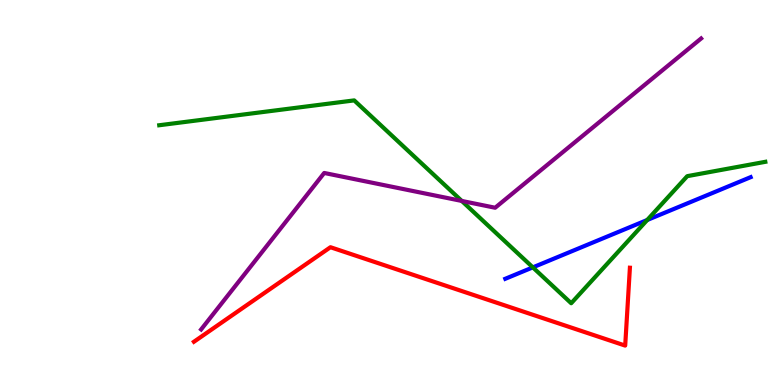[{'lines': ['blue', 'red'], 'intersections': []}, {'lines': ['green', 'red'], 'intersections': []}, {'lines': ['purple', 'red'], 'intersections': []}, {'lines': ['blue', 'green'], 'intersections': [{'x': 6.88, 'y': 3.06}, {'x': 8.35, 'y': 4.29}]}, {'lines': ['blue', 'purple'], 'intersections': []}, {'lines': ['green', 'purple'], 'intersections': [{'x': 5.96, 'y': 4.78}]}]